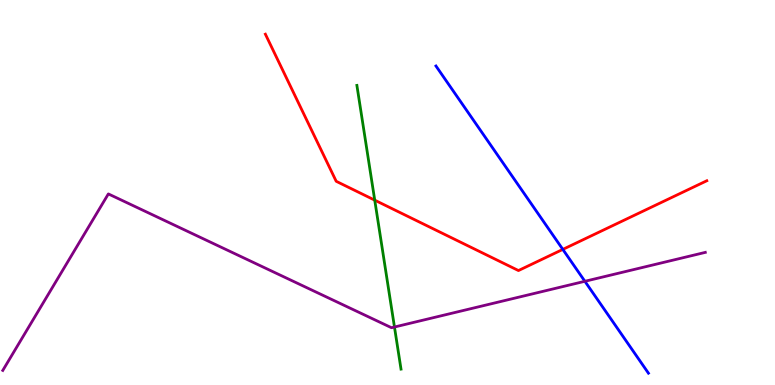[{'lines': ['blue', 'red'], 'intersections': [{'x': 7.26, 'y': 3.52}]}, {'lines': ['green', 'red'], 'intersections': [{'x': 4.84, 'y': 4.8}]}, {'lines': ['purple', 'red'], 'intersections': []}, {'lines': ['blue', 'green'], 'intersections': []}, {'lines': ['blue', 'purple'], 'intersections': [{'x': 7.55, 'y': 2.69}]}, {'lines': ['green', 'purple'], 'intersections': [{'x': 5.09, 'y': 1.51}]}]